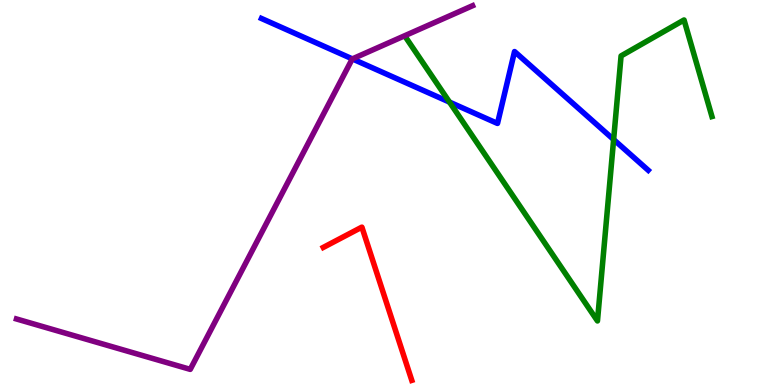[{'lines': ['blue', 'red'], 'intersections': []}, {'lines': ['green', 'red'], 'intersections': []}, {'lines': ['purple', 'red'], 'intersections': []}, {'lines': ['blue', 'green'], 'intersections': [{'x': 5.8, 'y': 7.35}, {'x': 7.92, 'y': 6.38}]}, {'lines': ['blue', 'purple'], 'intersections': [{'x': 4.55, 'y': 8.47}]}, {'lines': ['green', 'purple'], 'intersections': []}]